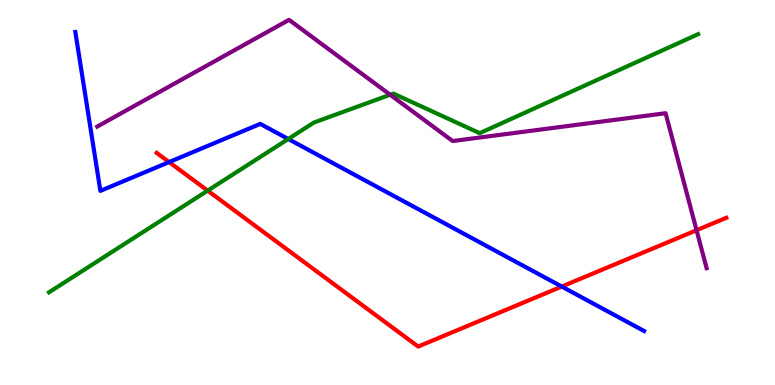[{'lines': ['blue', 'red'], 'intersections': [{'x': 2.18, 'y': 5.79}, {'x': 7.25, 'y': 2.56}]}, {'lines': ['green', 'red'], 'intersections': [{'x': 2.68, 'y': 5.05}]}, {'lines': ['purple', 'red'], 'intersections': [{'x': 8.99, 'y': 4.02}]}, {'lines': ['blue', 'green'], 'intersections': [{'x': 3.72, 'y': 6.39}]}, {'lines': ['blue', 'purple'], 'intersections': []}, {'lines': ['green', 'purple'], 'intersections': [{'x': 5.03, 'y': 7.54}]}]